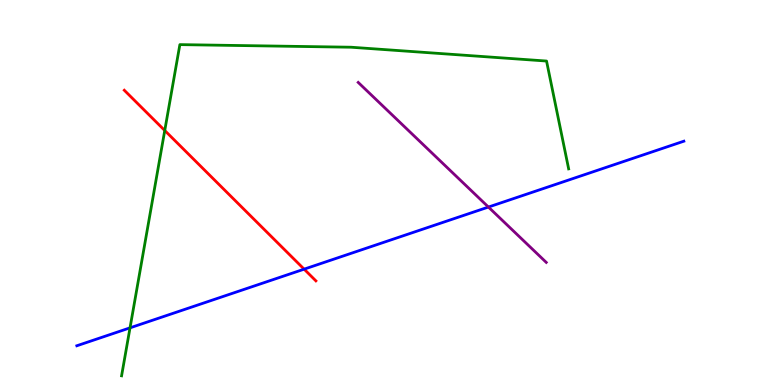[{'lines': ['blue', 'red'], 'intersections': [{'x': 3.92, 'y': 3.01}]}, {'lines': ['green', 'red'], 'intersections': [{'x': 2.13, 'y': 6.61}]}, {'lines': ['purple', 'red'], 'intersections': []}, {'lines': ['blue', 'green'], 'intersections': [{'x': 1.68, 'y': 1.48}]}, {'lines': ['blue', 'purple'], 'intersections': [{'x': 6.3, 'y': 4.62}]}, {'lines': ['green', 'purple'], 'intersections': []}]